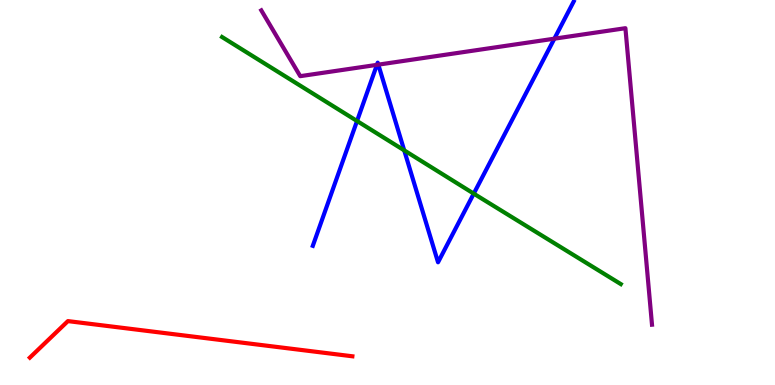[{'lines': ['blue', 'red'], 'intersections': []}, {'lines': ['green', 'red'], 'intersections': []}, {'lines': ['purple', 'red'], 'intersections': []}, {'lines': ['blue', 'green'], 'intersections': [{'x': 4.61, 'y': 6.86}, {'x': 5.22, 'y': 6.09}, {'x': 6.11, 'y': 4.97}]}, {'lines': ['blue', 'purple'], 'intersections': [{'x': 4.86, 'y': 8.32}, {'x': 4.88, 'y': 8.32}, {'x': 7.15, 'y': 9.0}]}, {'lines': ['green', 'purple'], 'intersections': []}]